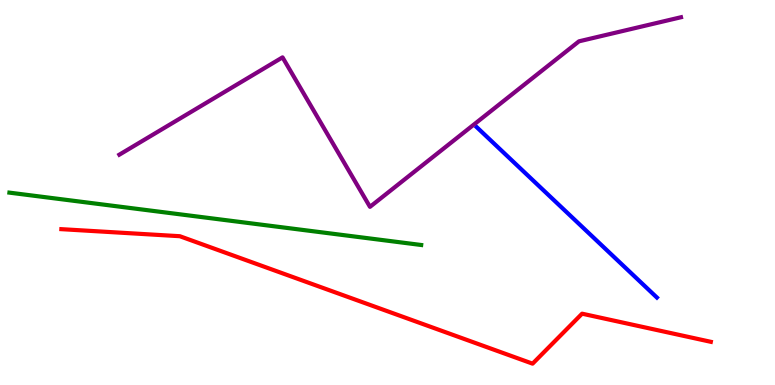[{'lines': ['blue', 'red'], 'intersections': []}, {'lines': ['green', 'red'], 'intersections': []}, {'lines': ['purple', 'red'], 'intersections': []}, {'lines': ['blue', 'green'], 'intersections': []}, {'lines': ['blue', 'purple'], 'intersections': []}, {'lines': ['green', 'purple'], 'intersections': []}]